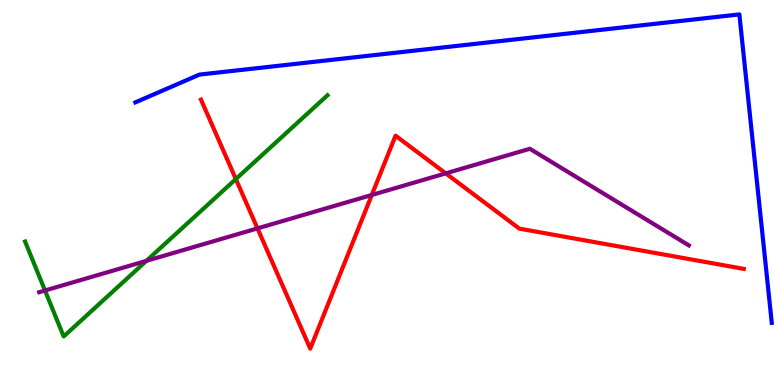[{'lines': ['blue', 'red'], 'intersections': []}, {'lines': ['green', 'red'], 'intersections': [{'x': 3.04, 'y': 5.35}]}, {'lines': ['purple', 'red'], 'intersections': [{'x': 3.32, 'y': 4.07}, {'x': 4.8, 'y': 4.94}, {'x': 5.75, 'y': 5.5}]}, {'lines': ['blue', 'green'], 'intersections': []}, {'lines': ['blue', 'purple'], 'intersections': []}, {'lines': ['green', 'purple'], 'intersections': [{'x': 0.581, 'y': 2.45}, {'x': 1.89, 'y': 3.22}]}]